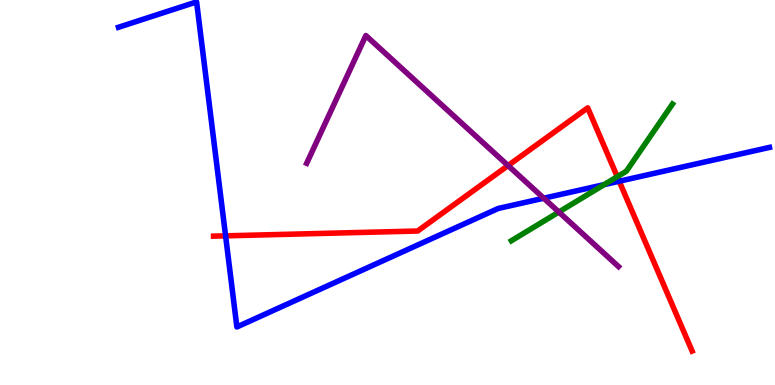[{'lines': ['blue', 'red'], 'intersections': [{'x': 2.91, 'y': 3.87}, {'x': 7.99, 'y': 5.29}]}, {'lines': ['green', 'red'], 'intersections': [{'x': 7.96, 'y': 5.41}]}, {'lines': ['purple', 'red'], 'intersections': [{'x': 6.56, 'y': 5.7}]}, {'lines': ['blue', 'green'], 'intersections': [{'x': 7.8, 'y': 5.2}]}, {'lines': ['blue', 'purple'], 'intersections': [{'x': 7.02, 'y': 4.85}]}, {'lines': ['green', 'purple'], 'intersections': [{'x': 7.21, 'y': 4.49}]}]